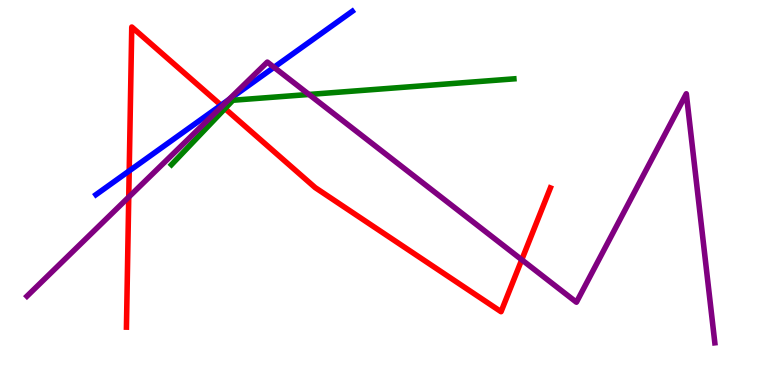[{'lines': ['blue', 'red'], 'intersections': [{'x': 1.67, 'y': 5.56}, {'x': 2.85, 'y': 7.27}]}, {'lines': ['green', 'red'], 'intersections': [{'x': 2.9, 'y': 7.18}]}, {'lines': ['purple', 'red'], 'intersections': [{'x': 1.66, 'y': 4.88}, {'x': 2.87, 'y': 7.24}, {'x': 6.73, 'y': 3.25}]}, {'lines': ['blue', 'green'], 'intersections': []}, {'lines': ['blue', 'purple'], 'intersections': [{'x': 2.95, 'y': 7.41}, {'x': 3.54, 'y': 8.25}]}, {'lines': ['green', 'purple'], 'intersections': [{'x': 3.99, 'y': 7.55}]}]